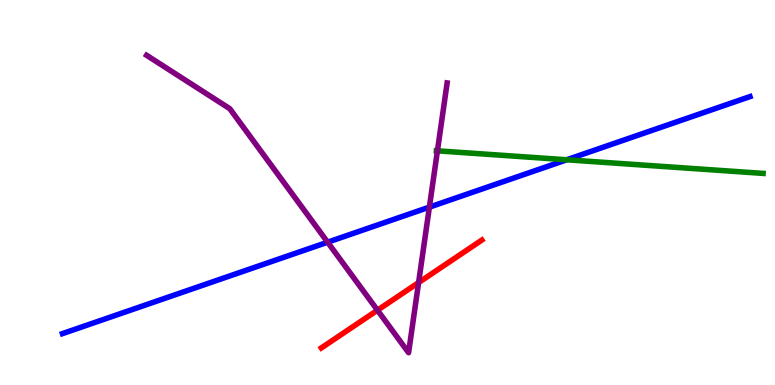[{'lines': ['blue', 'red'], 'intersections': []}, {'lines': ['green', 'red'], 'intersections': []}, {'lines': ['purple', 'red'], 'intersections': [{'x': 4.87, 'y': 1.94}, {'x': 5.4, 'y': 2.66}]}, {'lines': ['blue', 'green'], 'intersections': [{'x': 7.31, 'y': 5.85}]}, {'lines': ['blue', 'purple'], 'intersections': [{'x': 4.23, 'y': 3.71}, {'x': 5.54, 'y': 4.62}]}, {'lines': ['green', 'purple'], 'intersections': [{'x': 5.64, 'y': 6.08}]}]